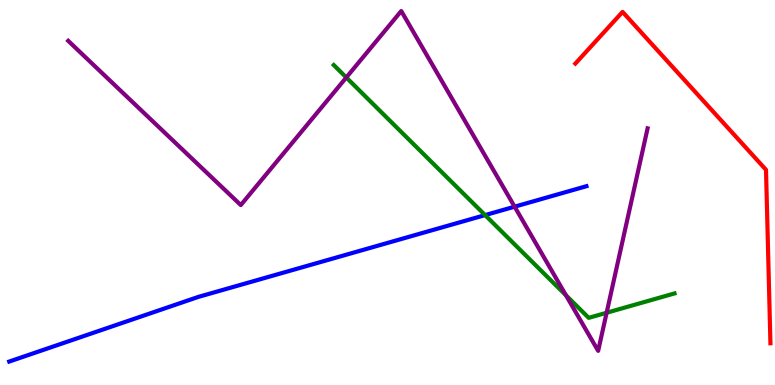[{'lines': ['blue', 'red'], 'intersections': []}, {'lines': ['green', 'red'], 'intersections': []}, {'lines': ['purple', 'red'], 'intersections': []}, {'lines': ['blue', 'green'], 'intersections': [{'x': 6.26, 'y': 4.41}]}, {'lines': ['blue', 'purple'], 'intersections': [{'x': 6.64, 'y': 4.63}]}, {'lines': ['green', 'purple'], 'intersections': [{'x': 4.47, 'y': 7.99}, {'x': 7.3, 'y': 2.33}, {'x': 7.83, 'y': 1.88}]}]